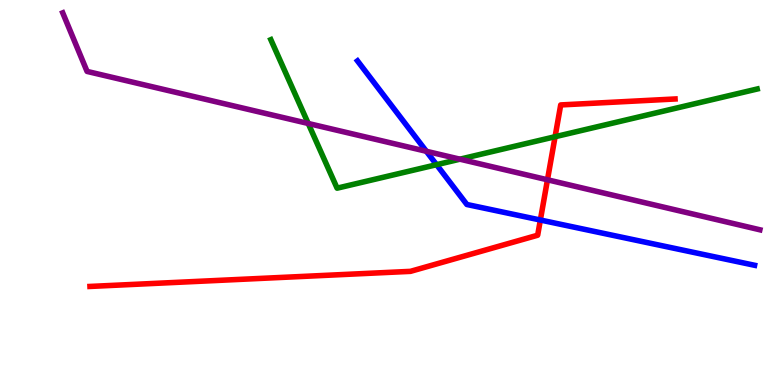[{'lines': ['blue', 'red'], 'intersections': [{'x': 6.97, 'y': 4.29}]}, {'lines': ['green', 'red'], 'intersections': [{'x': 7.16, 'y': 6.45}]}, {'lines': ['purple', 'red'], 'intersections': [{'x': 7.06, 'y': 5.33}]}, {'lines': ['blue', 'green'], 'intersections': [{'x': 5.63, 'y': 5.72}]}, {'lines': ['blue', 'purple'], 'intersections': [{'x': 5.5, 'y': 6.07}]}, {'lines': ['green', 'purple'], 'intersections': [{'x': 3.98, 'y': 6.79}, {'x': 5.93, 'y': 5.87}]}]